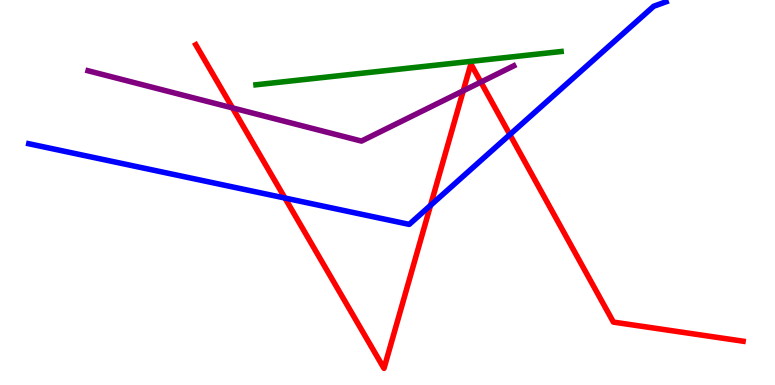[{'lines': ['blue', 'red'], 'intersections': [{'x': 3.68, 'y': 4.86}, {'x': 5.56, 'y': 4.67}, {'x': 6.58, 'y': 6.5}]}, {'lines': ['green', 'red'], 'intersections': []}, {'lines': ['purple', 'red'], 'intersections': [{'x': 3.0, 'y': 7.2}, {'x': 5.98, 'y': 7.64}, {'x': 6.2, 'y': 7.87}]}, {'lines': ['blue', 'green'], 'intersections': []}, {'lines': ['blue', 'purple'], 'intersections': []}, {'lines': ['green', 'purple'], 'intersections': []}]